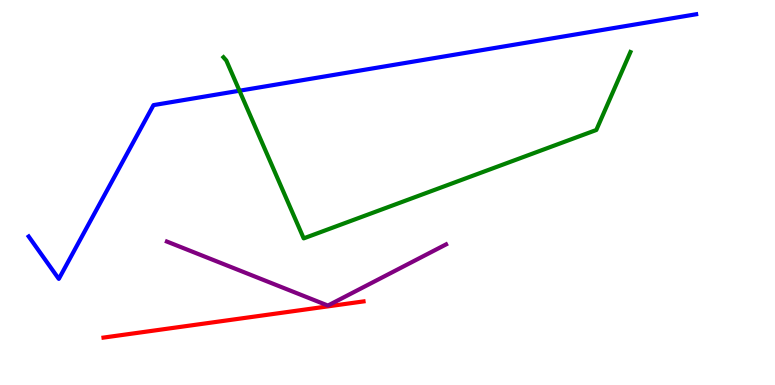[{'lines': ['blue', 'red'], 'intersections': []}, {'lines': ['green', 'red'], 'intersections': []}, {'lines': ['purple', 'red'], 'intersections': []}, {'lines': ['blue', 'green'], 'intersections': [{'x': 3.09, 'y': 7.64}]}, {'lines': ['blue', 'purple'], 'intersections': []}, {'lines': ['green', 'purple'], 'intersections': []}]